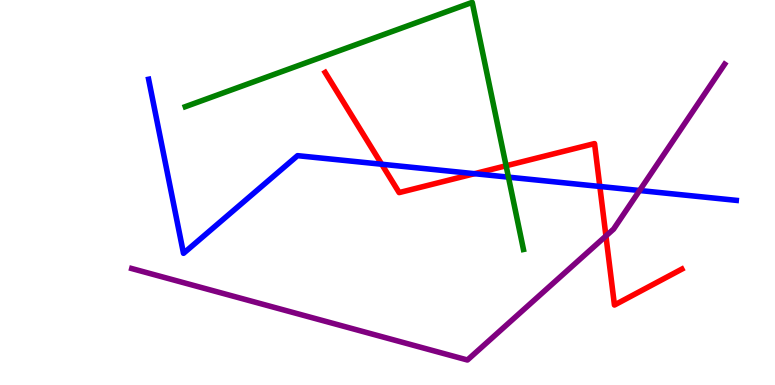[{'lines': ['blue', 'red'], 'intersections': [{'x': 4.93, 'y': 5.73}, {'x': 6.12, 'y': 5.49}, {'x': 7.74, 'y': 5.16}]}, {'lines': ['green', 'red'], 'intersections': [{'x': 6.53, 'y': 5.69}]}, {'lines': ['purple', 'red'], 'intersections': [{'x': 7.82, 'y': 3.87}]}, {'lines': ['blue', 'green'], 'intersections': [{'x': 6.56, 'y': 5.4}]}, {'lines': ['blue', 'purple'], 'intersections': [{'x': 8.25, 'y': 5.05}]}, {'lines': ['green', 'purple'], 'intersections': []}]